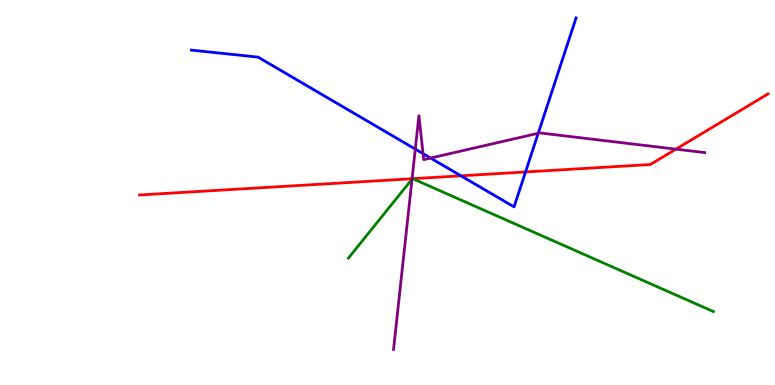[{'lines': ['blue', 'red'], 'intersections': [{'x': 5.95, 'y': 5.43}, {'x': 6.78, 'y': 5.53}]}, {'lines': ['green', 'red'], 'intersections': [{'x': 5.32, 'y': 5.36}, {'x': 5.33, 'y': 5.36}]}, {'lines': ['purple', 'red'], 'intersections': [{'x': 5.32, 'y': 5.36}, {'x': 8.72, 'y': 6.13}]}, {'lines': ['blue', 'green'], 'intersections': []}, {'lines': ['blue', 'purple'], 'intersections': [{'x': 5.36, 'y': 6.13}, {'x': 5.46, 'y': 6.01}, {'x': 5.56, 'y': 5.9}, {'x': 6.94, 'y': 6.54}]}, {'lines': ['green', 'purple'], 'intersections': [{'x': 5.32, 'y': 5.35}]}]